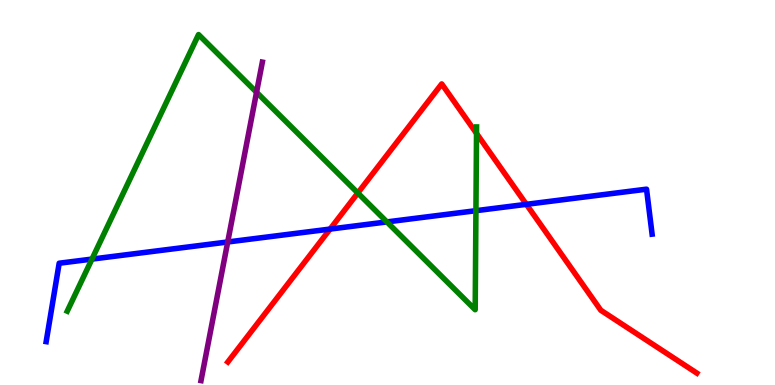[{'lines': ['blue', 'red'], 'intersections': [{'x': 4.26, 'y': 4.05}, {'x': 6.79, 'y': 4.69}]}, {'lines': ['green', 'red'], 'intersections': [{'x': 4.62, 'y': 4.99}, {'x': 6.15, 'y': 6.53}]}, {'lines': ['purple', 'red'], 'intersections': []}, {'lines': ['blue', 'green'], 'intersections': [{'x': 1.19, 'y': 3.27}, {'x': 4.99, 'y': 4.24}, {'x': 6.14, 'y': 4.53}]}, {'lines': ['blue', 'purple'], 'intersections': [{'x': 2.94, 'y': 3.71}]}, {'lines': ['green', 'purple'], 'intersections': [{'x': 3.31, 'y': 7.6}]}]